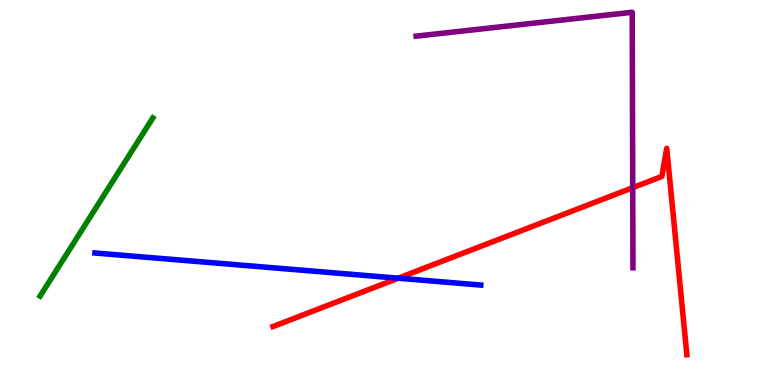[{'lines': ['blue', 'red'], 'intersections': [{'x': 5.14, 'y': 2.77}]}, {'lines': ['green', 'red'], 'intersections': []}, {'lines': ['purple', 'red'], 'intersections': [{'x': 8.16, 'y': 5.13}]}, {'lines': ['blue', 'green'], 'intersections': []}, {'lines': ['blue', 'purple'], 'intersections': []}, {'lines': ['green', 'purple'], 'intersections': []}]